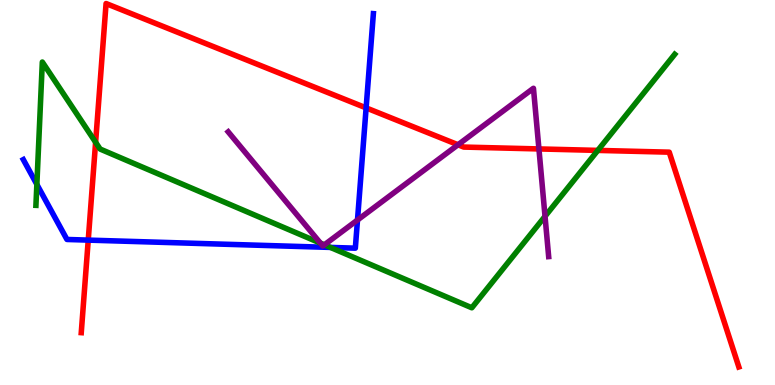[{'lines': ['blue', 'red'], 'intersections': [{'x': 1.14, 'y': 3.76}, {'x': 4.72, 'y': 7.2}]}, {'lines': ['green', 'red'], 'intersections': [{'x': 1.23, 'y': 6.3}, {'x': 7.71, 'y': 6.09}]}, {'lines': ['purple', 'red'], 'intersections': [{'x': 5.91, 'y': 6.24}, {'x': 6.95, 'y': 6.13}]}, {'lines': ['blue', 'green'], 'intersections': [{'x': 0.476, 'y': 5.21}, {'x': 4.26, 'y': 3.57}]}, {'lines': ['blue', 'purple'], 'intersections': [{'x': 4.61, 'y': 4.29}]}, {'lines': ['green', 'purple'], 'intersections': [{'x': 4.13, 'y': 3.69}, {'x': 4.19, 'y': 3.64}, {'x': 7.03, 'y': 4.38}]}]